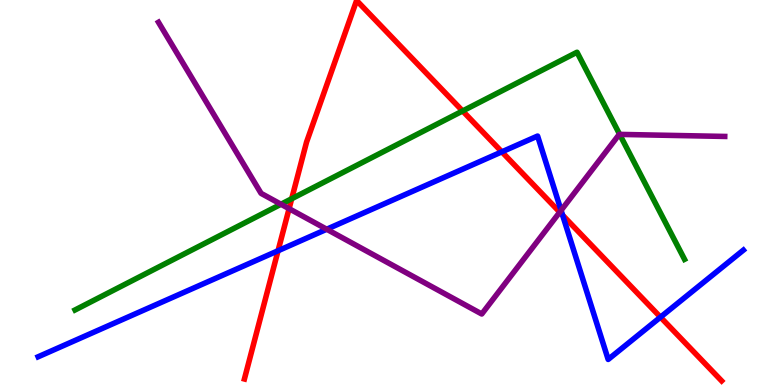[{'lines': ['blue', 'red'], 'intersections': [{'x': 3.59, 'y': 3.49}, {'x': 6.48, 'y': 6.06}, {'x': 7.26, 'y': 4.41}, {'x': 8.52, 'y': 1.76}]}, {'lines': ['green', 'red'], 'intersections': [{'x': 3.76, 'y': 4.84}, {'x': 5.97, 'y': 7.12}]}, {'lines': ['purple', 'red'], 'intersections': [{'x': 3.73, 'y': 4.58}, {'x': 7.22, 'y': 4.49}]}, {'lines': ['blue', 'green'], 'intersections': []}, {'lines': ['blue', 'purple'], 'intersections': [{'x': 4.22, 'y': 4.05}, {'x': 7.24, 'y': 4.54}]}, {'lines': ['green', 'purple'], 'intersections': [{'x': 3.63, 'y': 4.7}, {'x': 8.0, 'y': 6.51}]}]